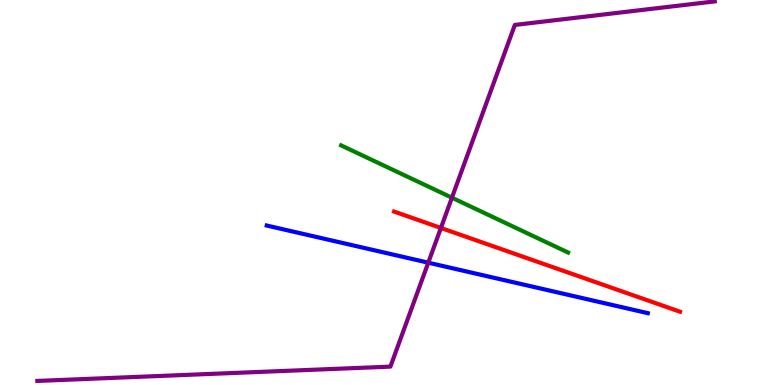[{'lines': ['blue', 'red'], 'intersections': []}, {'lines': ['green', 'red'], 'intersections': []}, {'lines': ['purple', 'red'], 'intersections': [{'x': 5.69, 'y': 4.08}]}, {'lines': ['blue', 'green'], 'intersections': []}, {'lines': ['blue', 'purple'], 'intersections': [{'x': 5.53, 'y': 3.18}]}, {'lines': ['green', 'purple'], 'intersections': [{'x': 5.83, 'y': 4.86}]}]